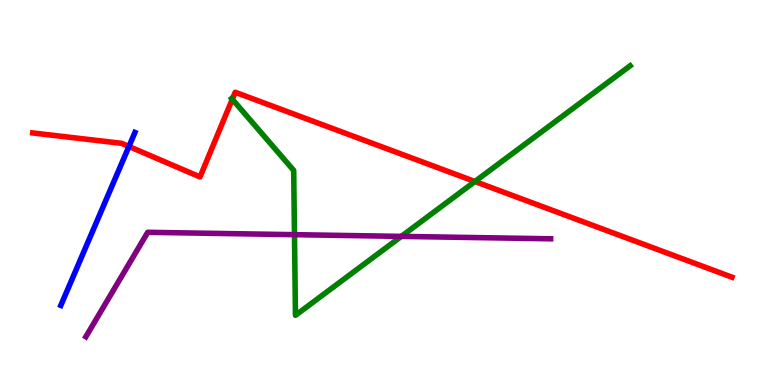[{'lines': ['blue', 'red'], 'intersections': [{'x': 1.66, 'y': 6.2}]}, {'lines': ['green', 'red'], 'intersections': [{'x': 3.0, 'y': 7.42}, {'x': 6.13, 'y': 5.29}]}, {'lines': ['purple', 'red'], 'intersections': []}, {'lines': ['blue', 'green'], 'intersections': []}, {'lines': ['blue', 'purple'], 'intersections': []}, {'lines': ['green', 'purple'], 'intersections': [{'x': 3.8, 'y': 3.9}, {'x': 5.18, 'y': 3.86}]}]